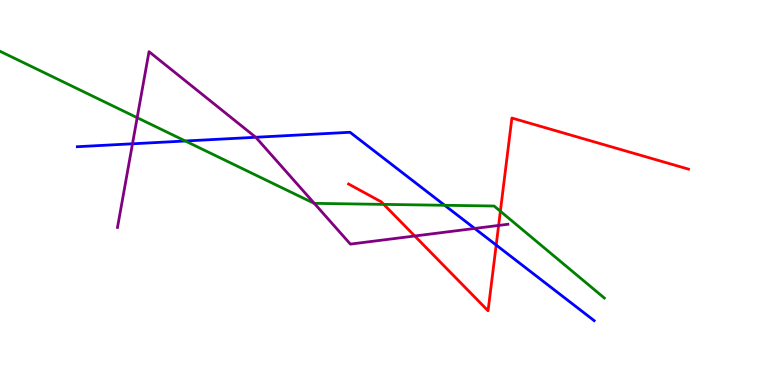[{'lines': ['blue', 'red'], 'intersections': [{'x': 6.4, 'y': 3.64}]}, {'lines': ['green', 'red'], 'intersections': [{'x': 4.95, 'y': 4.69}, {'x': 6.46, 'y': 4.51}]}, {'lines': ['purple', 'red'], 'intersections': [{'x': 5.35, 'y': 3.87}, {'x': 6.43, 'y': 4.14}]}, {'lines': ['blue', 'green'], 'intersections': [{'x': 2.39, 'y': 6.34}, {'x': 5.74, 'y': 4.67}]}, {'lines': ['blue', 'purple'], 'intersections': [{'x': 1.71, 'y': 6.27}, {'x': 3.3, 'y': 6.43}, {'x': 6.12, 'y': 4.07}]}, {'lines': ['green', 'purple'], 'intersections': [{'x': 1.77, 'y': 6.94}, {'x': 4.06, 'y': 4.72}]}]